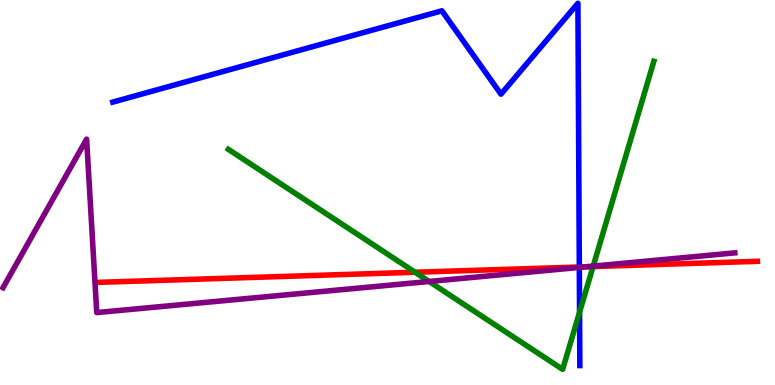[{'lines': ['blue', 'red'], 'intersections': [{'x': 7.48, 'y': 3.06}]}, {'lines': ['green', 'red'], 'intersections': [{'x': 5.36, 'y': 2.93}, {'x': 7.65, 'y': 3.08}]}, {'lines': ['purple', 'red'], 'intersections': [{'x': 7.56, 'y': 3.07}]}, {'lines': ['blue', 'green'], 'intersections': [{'x': 7.48, 'y': 1.89}]}, {'lines': ['blue', 'purple'], 'intersections': [{'x': 7.48, 'y': 3.05}]}, {'lines': ['green', 'purple'], 'intersections': [{'x': 5.54, 'y': 2.69}, {'x': 7.65, 'y': 3.09}]}]